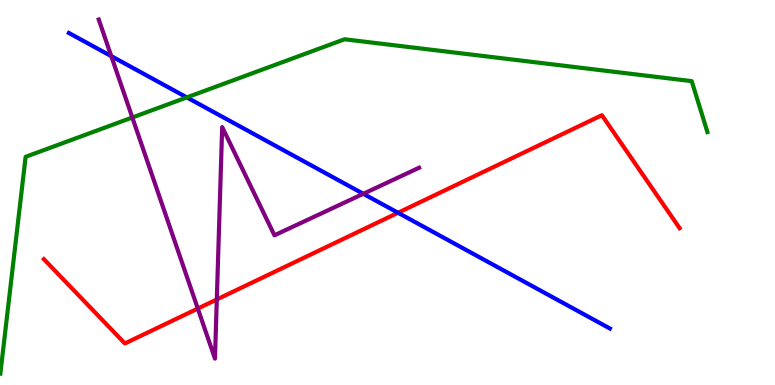[{'lines': ['blue', 'red'], 'intersections': [{'x': 5.14, 'y': 4.47}]}, {'lines': ['green', 'red'], 'intersections': []}, {'lines': ['purple', 'red'], 'intersections': [{'x': 2.55, 'y': 1.99}, {'x': 2.8, 'y': 2.22}]}, {'lines': ['blue', 'green'], 'intersections': [{'x': 2.41, 'y': 7.47}]}, {'lines': ['blue', 'purple'], 'intersections': [{'x': 1.44, 'y': 8.54}, {'x': 4.69, 'y': 4.97}]}, {'lines': ['green', 'purple'], 'intersections': [{'x': 1.71, 'y': 6.95}]}]